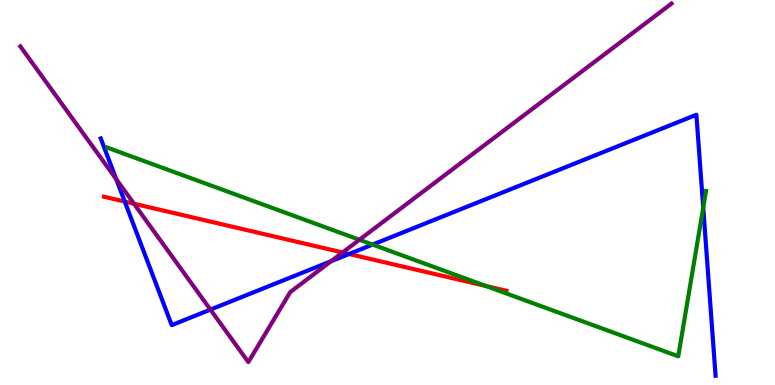[{'lines': ['blue', 'red'], 'intersections': [{'x': 1.61, 'y': 4.76}, {'x': 4.5, 'y': 3.4}]}, {'lines': ['green', 'red'], 'intersections': [{'x': 6.27, 'y': 2.57}]}, {'lines': ['purple', 'red'], 'intersections': [{'x': 1.73, 'y': 4.71}, {'x': 4.42, 'y': 3.44}]}, {'lines': ['blue', 'green'], 'intersections': [{'x': 4.81, 'y': 3.65}, {'x': 9.07, 'y': 4.61}]}, {'lines': ['blue', 'purple'], 'intersections': [{'x': 1.5, 'y': 5.35}, {'x': 2.72, 'y': 1.96}, {'x': 4.27, 'y': 3.21}]}, {'lines': ['green', 'purple'], 'intersections': [{'x': 4.64, 'y': 3.77}]}]